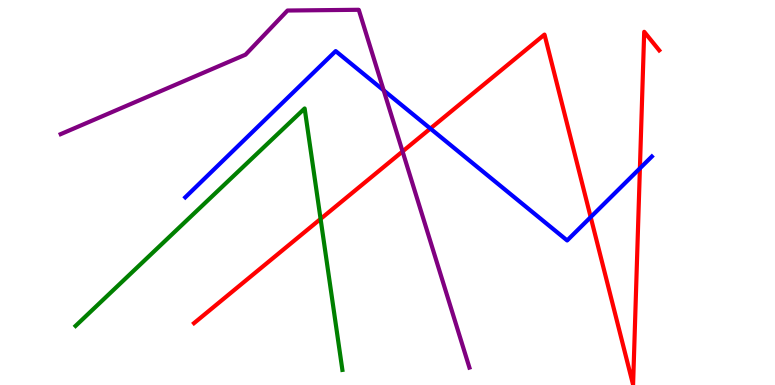[{'lines': ['blue', 'red'], 'intersections': [{'x': 5.55, 'y': 6.66}, {'x': 7.62, 'y': 4.36}, {'x': 8.26, 'y': 5.63}]}, {'lines': ['green', 'red'], 'intersections': [{'x': 4.14, 'y': 4.31}]}, {'lines': ['purple', 'red'], 'intersections': [{'x': 5.19, 'y': 6.07}]}, {'lines': ['blue', 'green'], 'intersections': []}, {'lines': ['blue', 'purple'], 'intersections': [{'x': 4.95, 'y': 7.65}]}, {'lines': ['green', 'purple'], 'intersections': []}]